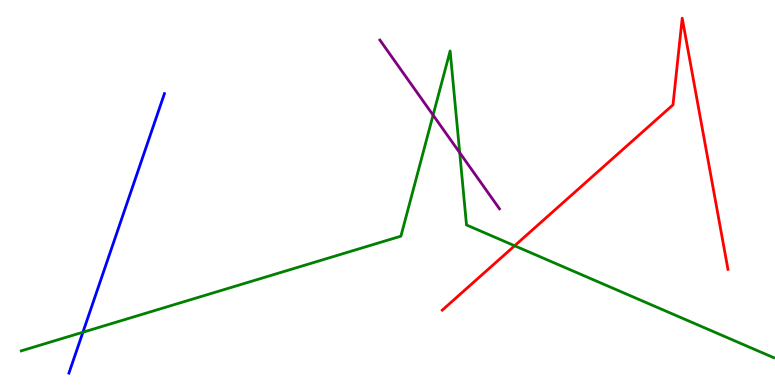[{'lines': ['blue', 'red'], 'intersections': []}, {'lines': ['green', 'red'], 'intersections': [{'x': 6.64, 'y': 3.62}]}, {'lines': ['purple', 'red'], 'intersections': []}, {'lines': ['blue', 'green'], 'intersections': [{'x': 1.07, 'y': 1.37}]}, {'lines': ['blue', 'purple'], 'intersections': []}, {'lines': ['green', 'purple'], 'intersections': [{'x': 5.59, 'y': 7.01}, {'x': 5.93, 'y': 6.03}]}]